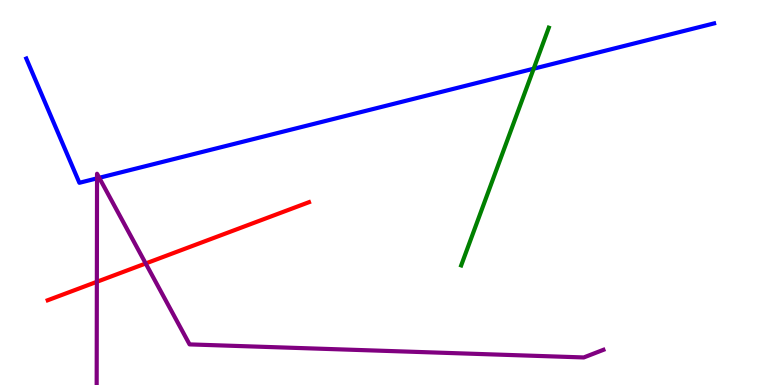[{'lines': ['blue', 'red'], 'intersections': []}, {'lines': ['green', 'red'], 'intersections': []}, {'lines': ['purple', 'red'], 'intersections': [{'x': 1.25, 'y': 2.68}, {'x': 1.88, 'y': 3.16}]}, {'lines': ['blue', 'green'], 'intersections': [{'x': 6.89, 'y': 8.22}]}, {'lines': ['blue', 'purple'], 'intersections': [{'x': 1.25, 'y': 5.37}, {'x': 1.28, 'y': 5.38}]}, {'lines': ['green', 'purple'], 'intersections': []}]